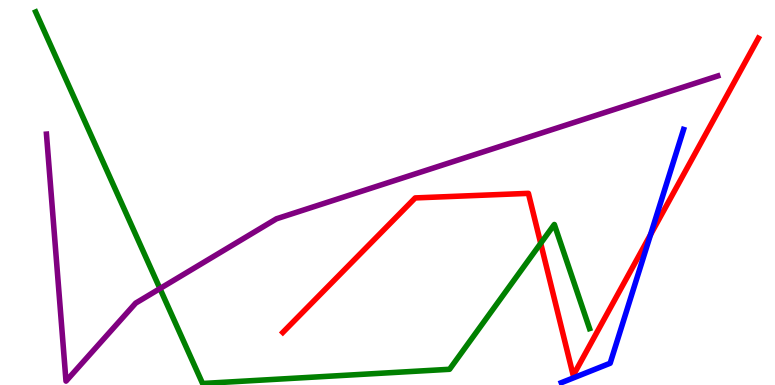[{'lines': ['blue', 'red'], 'intersections': [{'x': 8.39, 'y': 3.91}]}, {'lines': ['green', 'red'], 'intersections': [{'x': 6.98, 'y': 3.68}]}, {'lines': ['purple', 'red'], 'intersections': []}, {'lines': ['blue', 'green'], 'intersections': []}, {'lines': ['blue', 'purple'], 'intersections': []}, {'lines': ['green', 'purple'], 'intersections': [{'x': 2.06, 'y': 2.5}]}]